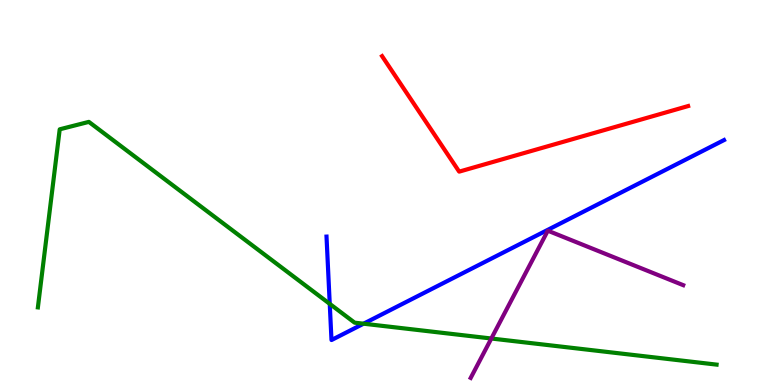[{'lines': ['blue', 'red'], 'intersections': []}, {'lines': ['green', 'red'], 'intersections': []}, {'lines': ['purple', 'red'], 'intersections': []}, {'lines': ['blue', 'green'], 'intersections': [{'x': 4.25, 'y': 2.11}, {'x': 4.69, 'y': 1.59}]}, {'lines': ['blue', 'purple'], 'intersections': []}, {'lines': ['green', 'purple'], 'intersections': [{'x': 6.34, 'y': 1.21}]}]